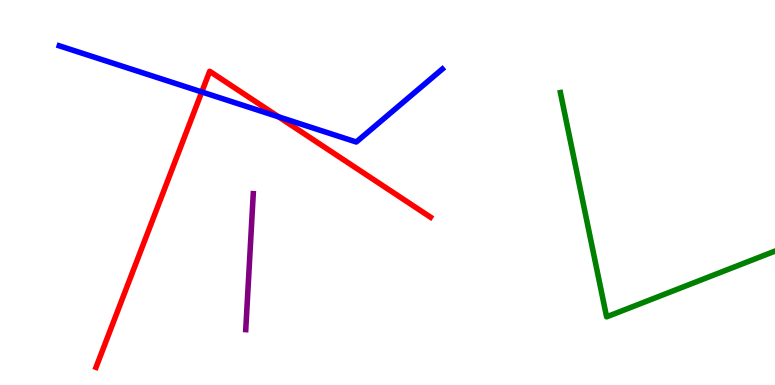[{'lines': ['blue', 'red'], 'intersections': [{'x': 2.6, 'y': 7.61}, {'x': 3.59, 'y': 6.97}]}, {'lines': ['green', 'red'], 'intersections': []}, {'lines': ['purple', 'red'], 'intersections': []}, {'lines': ['blue', 'green'], 'intersections': []}, {'lines': ['blue', 'purple'], 'intersections': []}, {'lines': ['green', 'purple'], 'intersections': []}]